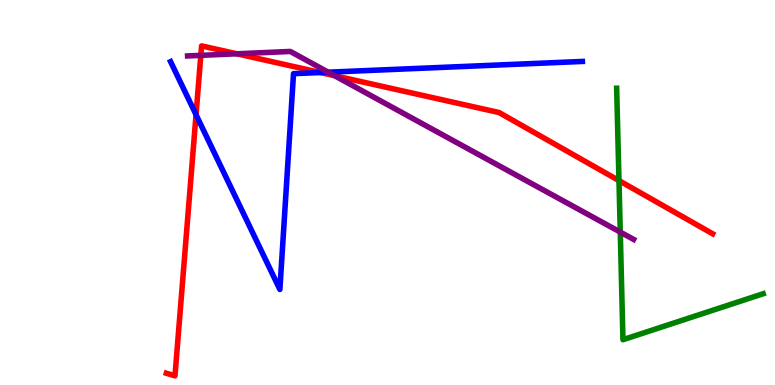[{'lines': ['blue', 'red'], 'intersections': [{'x': 2.53, 'y': 7.02}, {'x': 4.13, 'y': 8.12}]}, {'lines': ['green', 'red'], 'intersections': [{'x': 7.99, 'y': 5.31}]}, {'lines': ['purple', 'red'], 'intersections': [{'x': 2.59, 'y': 8.56}, {'x': 3.06, 'y': 8.6}, {'x': 4.32, 'y': 8.03}]}, {'lines': ['blue', 'green'], 'intersections': []}, {'lines': ['blue', 'purple'], 'intersections': [{'x': 4.23, 'y': 8.12}]}, {'lines': ['green', 'purple'], 'intersections': [{'x': 8.0, 'y': 3.97}]}]